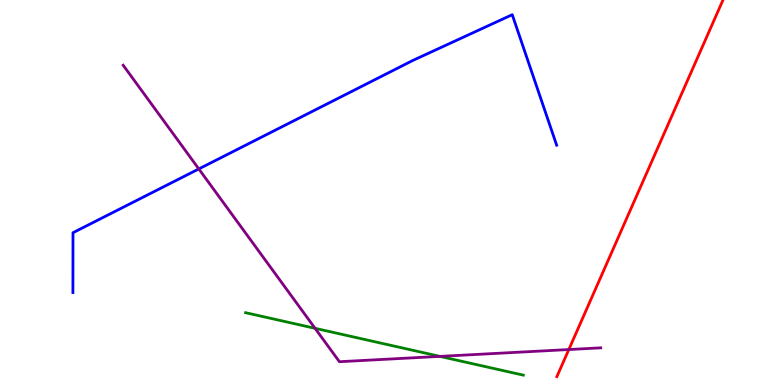[{'lines': ['blue', 'red'], 'intersections': []}, {'lines': ['green', 'red'], 'intersections': []}, {'lines': ['purple', 'red'], 'intersections': [{'x': 7.34, 'y': 0.921}]}, {'lines': ['blue', 'green'], 'intersections': []}, {'lines': ['blue', 'purple'], 'intersections': [{'x': 2.57, 'y': 5.61}]}, {'lines': ['green', 'purple'], 'intersections': [{'x': 4.07, 'y': 1.47}, {'x': 5.68, 'y': 0.743}]}]